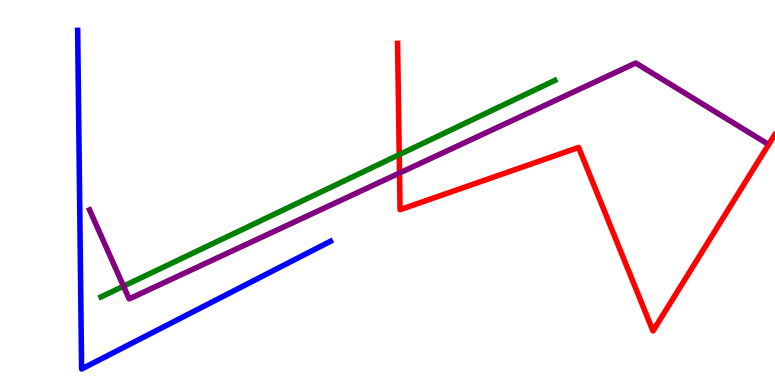[{'lines': ['blue', 'red'], 'intersections': []}, {'lines': ['green', 'red'], 'intersections': [{'x': 5.15, 'y': 5.98}]}, {'lines': ['purple', 'red'], 'intersections': [{'x': 5.15, 'y': 5.51}]}, {'lines': ['blue', 'green'], 'intersections': []}, {'lines': ['blue', 'purple'], 'intersections': []}, {'lines': ['green', 'purple'], 'intersections': [{'x': 1.59, 'y': 2.57}]}]